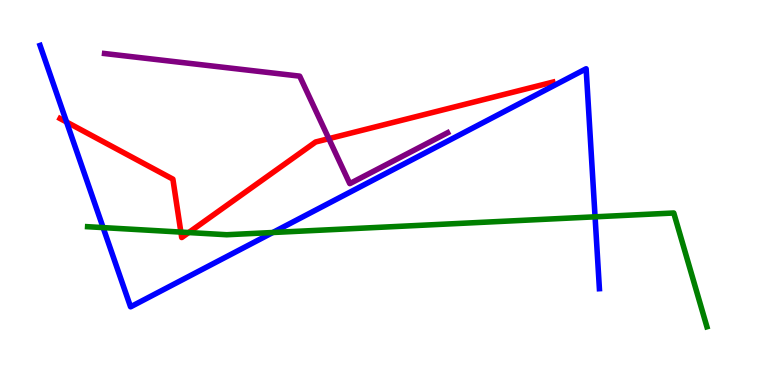[{'lines': ['blue', 'red'], 'intersections': [{'x': 0.859, 'y': 6.83}]}, {'lines': ['green', 'red'], 'intersections': [{'x': 2.33, 'y': 3.97}, {'x': 2.43, 'y': 3.96}]}, {'lines': ['purple', 'red'], 'intersections': [{'x': 4.24, 'y': 6.4}]}, {'lines': ['blue', 'green'], 'intersections': [{'x': 1.33, 'y': 4.09}, {'x': 3.52, 'y': 3.96}, {'x': 7.68, 'y': 4.37}]}, {'lines': ['blue', 'purple'], 'intersections': []}, {'lines': ['green', 'purple'], 'intersections': []}]